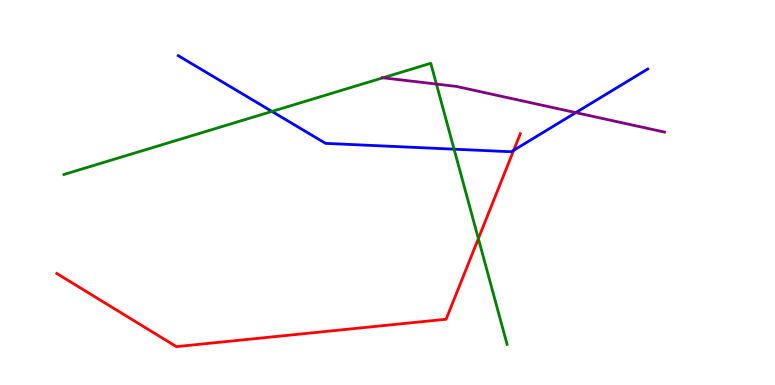[{'lines': ['blue', 'red'], 'intersections': [{'x': 6.63, 'y': 6.1}]}, {'lines': ['green', 'red'], 'intersections': [{'x': 6.17, 'y': 3.8}]}, {'lines': ['purple', 'red'], 'intersections': []}, {'lines': ['blue', 'green'], 'intersections': [{'x': 3.51, 'y': 7.11}, {'x': 5.86, 'y': 6.13}]}, {'lines': ['blue', 'purple'], 'intersections': [{'x': 7.43, 'y': 7.07}]}, {'lines': ['green', 'purple'], 'intersections': [{'x': 4.94, 'y': 7.98}, {'x': 5.63, 'y': 7.82}]}]